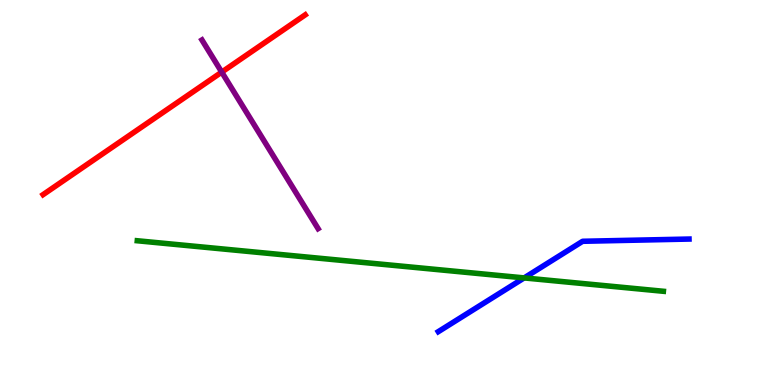[{'lines': ['blue', 'red'], 'intersections': []}, {'lines': ['green', 'red'], 'intersections': []}, {'lines': ['purple', 'red'], 'intersections': [{'x': 2.86, 'y': 8.13}]}, {'lines': ['blue', 'green'], 'intersections': [{'x': 6.76, 'y': 2.78}]}, {'lines': ['blue', 'purple'], 'intersections': []}, {'lines': ['green', 'purple'], 'intersections': []}]